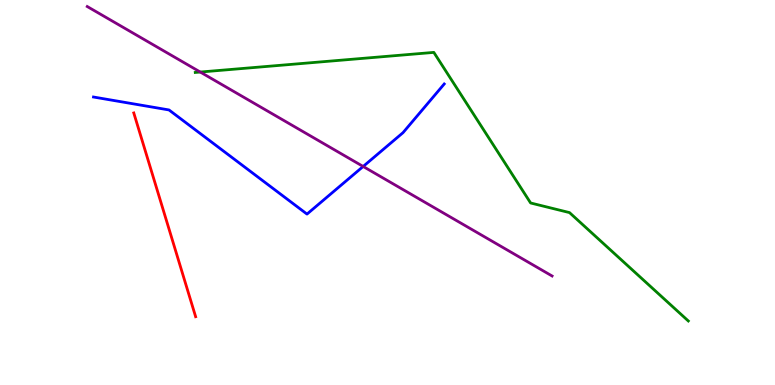[{'lines': ['blue', 'red'], 'intersections': []}, {'lines': ['green', 'red'], 'intersections': []}, {'lines': ['purple', 'red'], 'intersections': []}, {'lines': ['blue', 'green'], 'intersections': []}, {'lines': ['blue', 'purple'], 'intersections': [{'x': 4.69, 'y': 5.68}]}, {'lines': ['green', 'purple'], 'intersections': [{'x': 2.58, 'y': 8.13}]}]